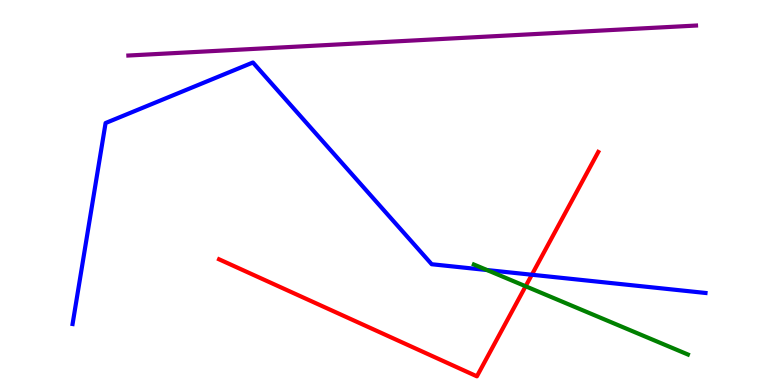[{'lines': ['blue', 'red'], 'intersections': [{'x': 6.86, 'y': 2.86}]}, {'lines': ['green', 'red'], 'intersections': [{'x': 6.78, 'y': 2.56}]}, {'lines': ['purple', 'red'], 'intersections': []}, {'lines': ['blue', 'green'], 'intersections': [{'x': 6.28, 'y': 2.99}]}, {'lines': ['blue', 'purple'], 'intersections': []}, {'lines': ['green', 'purple'], 'intersections': []}]